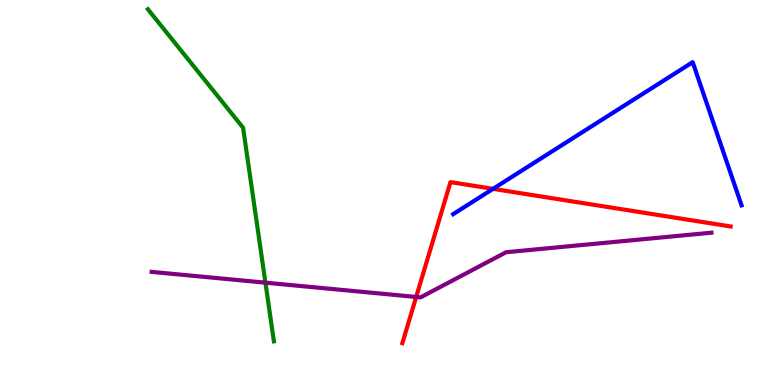[{'lines': ['blue', 'red'], 'intersections': [{'x': 6.36, 'y': 5.09}]}, {'lines': ['green', 'red'], 'intersections': []}, {'lines': ['purple', 'red'], 'intersections': [{'x': 5.37, 'y': 2.29}]}, {'lines': ['blue', 'green'], 'intersections': []}, {'lines': ['blue', 'purple'], 'intersections': []}, {'lines': ['green', 'purple'], 'intersections': [{'x': 3.42, 'y': 2.66}]}]